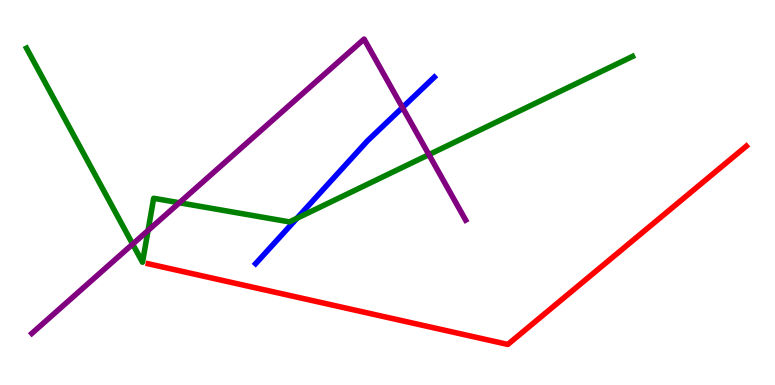[{'lines': ['blue', 'red'], 'intersections': []}, {'lines': ['green', 'red'], 'intersections': []}, {'lines': ['purple', 'red'], 'intersections': []}, {'lines': ['blue', 'green'], 'intersections': [{'x': 3.83, 'y': 4.33}]}, {'lines': ['blue', 'purple'], 'intersections': [{'x': 5.19, 'y': 7.21}]}, {'lines': ['green', 'purple'], 'intersections': [{'x': 1.71, 'y': 3.66}, {'x': 1.91, 'y': 4.01}, {'x': 2.31, 'y': 4.73}, {'x': 5.53, 'y': 5.98}]}]